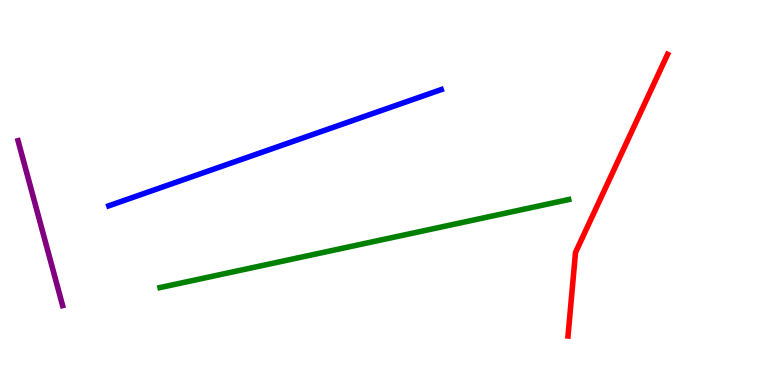[{'lines': ['blue', 'red'], 'intersections': []}, {'lines': ['green', 'red'], 'intersections': []}, {'lines': ['purple', 'red'], 'intersections': []}, {'lines': ['blue', 'green'], 'intersections': []}, {'lines': ['blue', 'purple'], 'intersections': []}, {'lines': ['green', 'purple'], 'intersections': []}]